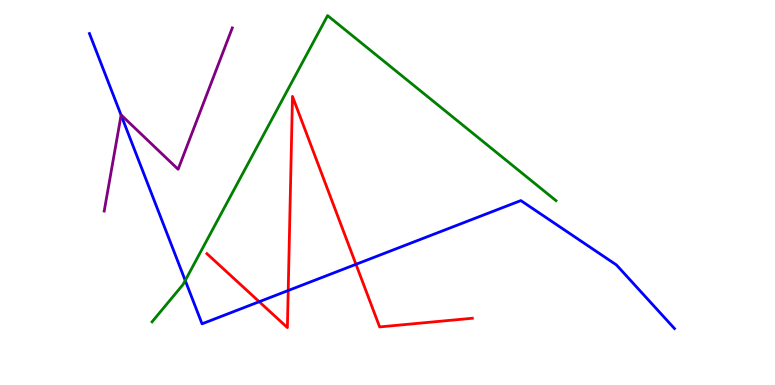[{'lines': ['blue', 'red'], 'intersections': [{'x': 3.34, 'y': 2.16}, {'x': 3.72, 'y': 2.45}, {'x': 4.59, 'y': 3.13}]}, {'lines': ['green', 'red'], 'intersections': []}, {'lines': ['purple', 'red'], 'intersections': []}, {'lines': ['blue', 'green'], 'intersections': [{'x': 2.39, 'y': 2.71}]}, {'lines': ['blue', 'purple'], 'intersections': [{'x': 1.56, 'y': 7.01}]}, {'lines': ['green', 'purple'], 'intersections': []}]